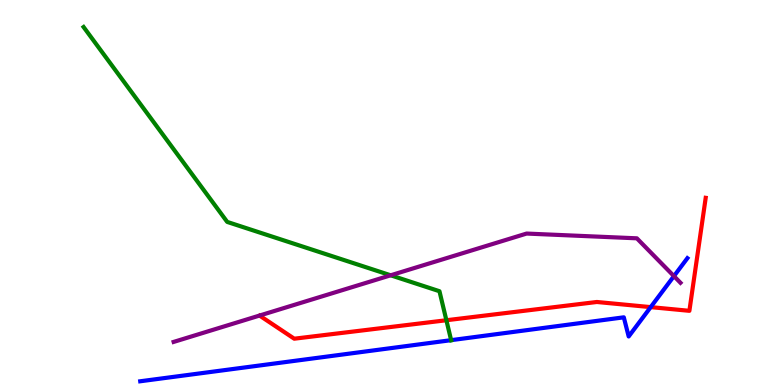[{'lines': ['blue', 'red'], 'intersections': [{'x': 8.4, 'y': 2.02}]}, {'lines': ['green', 'red'], 'intersections': [{'x': 5.76, 'y': 1.68}]}, {'lines': ['purple', 'red'], 'intersections': []}, {'lines': ['blue', 'green'], 'intersections': [{'x': 5.82, 'y': 1.16}]}, {'lines': ['blue', 'purple'], 'intersections': [{'x': 8.7, 'y': 2.83}]}, {'lines': ['green', 'purple'], 'intersections': [{'x': 5.04, 'y': 2.85}]}]